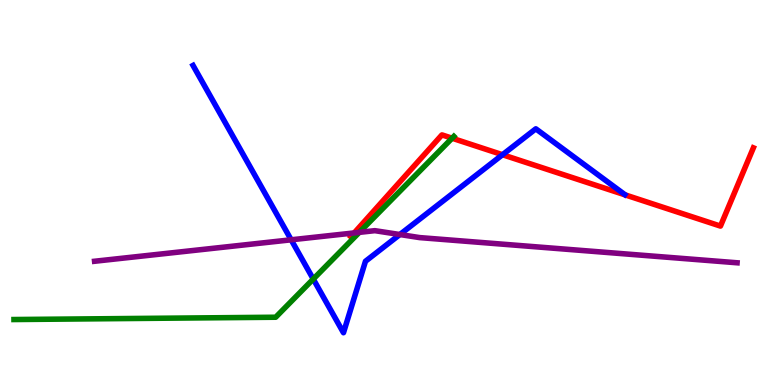[{'lines': ['blue', 'red'], 'intersections': [{'x': 6.48, 'y': 5.98}]}, {'lines': ['green', 'red'], 'intersections': [{'x': 5.83, 'y': 6.41}]}, {'lines': ['purple', 'red'], 'intersections': [{'x': 4.57, 'y': 3.95}]}, {'lines': ['blue', 'green'], 'intersections': [{'x': 4.04, 'y': 2.75}]}, {'lines': ['blue', 'purple'], 'intersections': [{'x': 3.76, 'y': 3.77}, {'x': 5.16, 'y': 3.91}]}, {'lines': ['green', 'purple'], 'intersections': [{'x': 4.64, 'y': 3.96}]}]